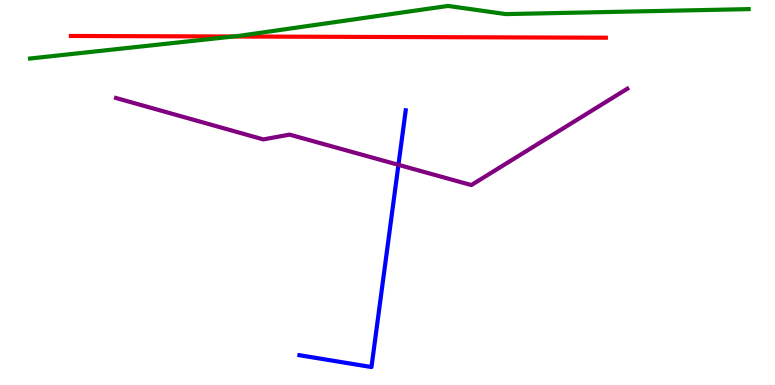[{'lines': ['blue', 'red'], 'intersections': []}, {'lines': ['green', 'red'], 'intersections': [{'x': 3.01, 'y': 9.05}]}, {'lines': ['purple', 'red'], 'intersections': []}, {'lines': ['blue', 'green'], 'intersections': []}, {'lines': ['blue', 'purple'], 'intersections': [{'x': 5.14, 'y': 5.72}]}, {'lines': ['green', 'purple'], 'intersections': []}]